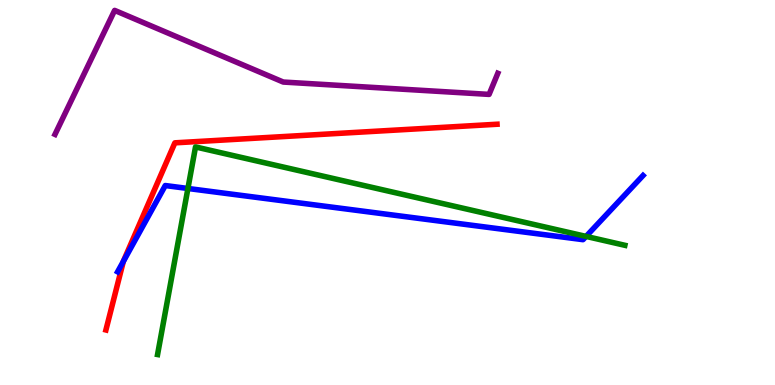[{'lines': ['blue', 'red'], 'intersections': [{'x': 1.59, 'y': 3.21}]}, {'lines': ['green', 'red'], 'intersections': []}, {'lines': ['purple', 'red'], 'intersections': []}, {'lines': ['blue', 'green'], 'intersections': [{'x': 2.42, 'y': 5.1}, {'x': 7.56, 'y': 3.86}]}, {'lines': ['blue', 'purple'], 'intersections': []}, {'lines': ['green', 'purple'], 'intersections': []}]